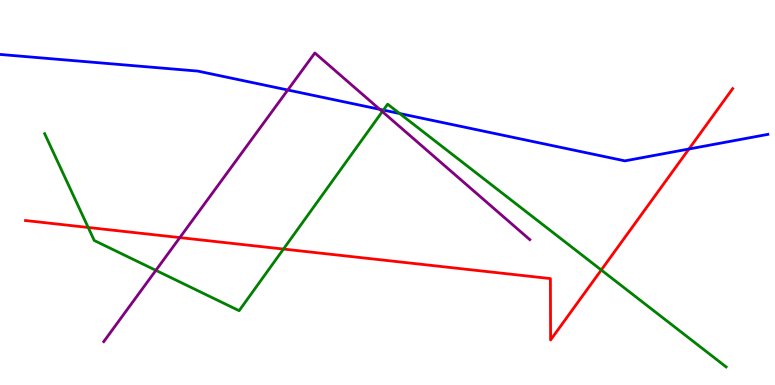[{'lines': ['blue', 'red'], 'intersections': [{'x': 8.89, 'y': 6.13}]}, {'lines': ['green', 'red'], 'intersections': [{'x': 1.14, 'y': 4.09}, {'x': 3.66, 'y': 3.53}, {'x': 7.76, 'y': 2.99}]}, {'lines': ['purple', 'red'], 'intersections': [{'x': 2.32, 'y': 3.83}]}, {'lines': ['blue', 'green'], 'intersections': [{'x': 4.95, 'y': 7.14}, {'x': 5.16, 'y': 7.05}]}, {'lines': ['blue', 'purple'], 'intersections': [{'x': 3.71, 'y': 7.66}, {'x': 4.9, 'y': 7.16}]}, {'lines': ['green', 'purple'], 'intersections': [{'x': 2.01, 'y': 2.98}, {'x': 4.93, 'y': 7.1}]}]